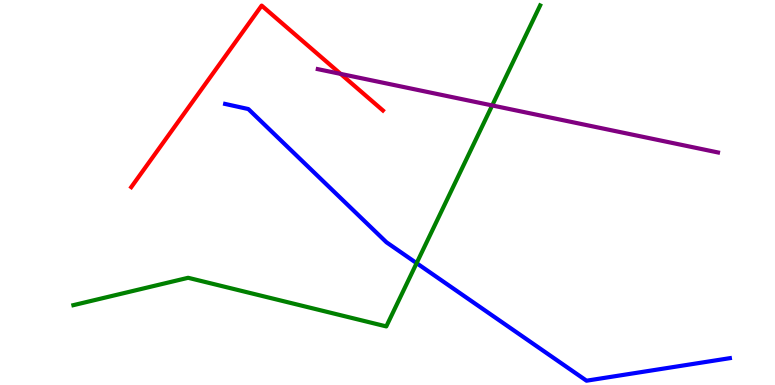[{'lines': ['blue', 'red'], 'intersections': []}, {'lines': ['green', 'red'], 'intersections': []}, {'lines': ['purple', 'red'], 'intersections': [{'x': 4.4, 'y': 8.08}]}, {'lines': ['blue', 'green'], 'intersections': [{'x': 5.38, 'y': 3.17}]}, {'lines': ['blue', 'purple'], 'intersections': []}, {'lines': ['green', 'purple'], 'intersections': [{'x': 6.35, 'y': 7.26}]}]